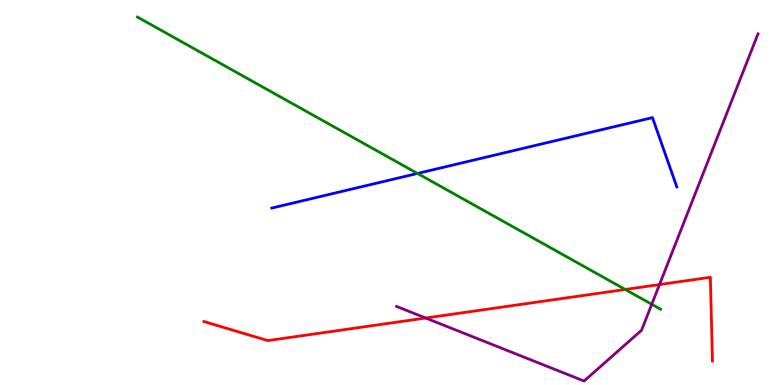[{'lines': ['blue', 'red'], 'intersections': []}, {'lines': ['green', 'red'], 'intersections': [{'x': 8.07, 'y': 2.48}]}, {'lines': ['purple', 'red'], 'intersections': [{'x': 5.49, 'y': 1.74}, {'x': 8.51, 'y': 2.61}]}, {'lines': ['blue', 'green'], 'intersections': [{'x': 5.39, 'y': 5.49}]}, {'lines': ['blue', 'purple'], 'intersections': []}, {'lines': ['green', 'purple'], 'intersections': [{'x': 8.41, 'y': 2.1}]}]